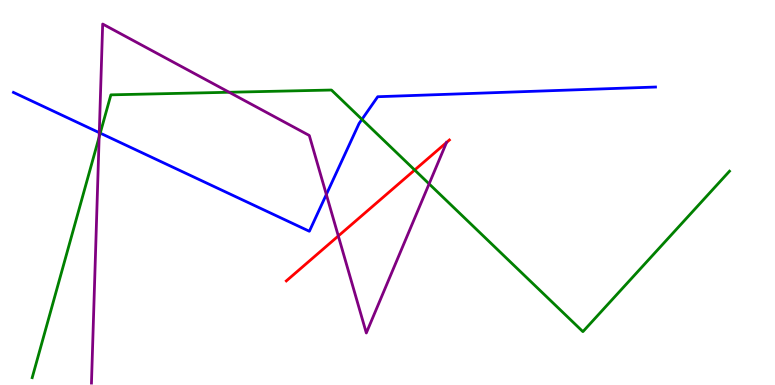[{'lines': ['blue', 'red'], 'intersections': []}, {'lines': ['green', 'red'], 'intersections': [{'x': 5.35, 'y': 5.58}]}, {'lines': ['purple', 'red'], 'intersections': [{'x': 4.37, 'y': 3.87}, {'x': 5.76, 'y': 6.3}]}, {'lines': ['blue', 'green'], 'intersections': [{'x': 1.29, 'y': 6.54}, {'x': 4.67, 'y': 6.9}]}, {'lines': ['blue', 'purple'], 'intersections': [{'x': 1.28, 'y': 6.55}, {'x': 4.21, 'y': 4.95}]}, {'lines': ['green', 'purple'], 'intersections': [{'x': 1.28, 'y': 6.44}, {'x': 2.96, 'y': 7.6}, {'x': 5.54, 'y': 5.22}]}]